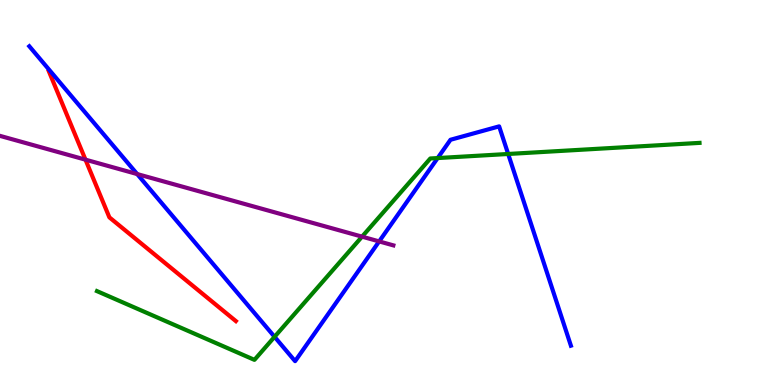[{'lines': ['blue', 'red'], 'intersections': []}, {'lines': ['green', 'red'], 'intersections': []}, {'lines': ['purple', 'red'], 'intersections': [{'x': 1.1, 'y': 5.85}]}, {'lines': ['blue', 'green'], 'intersections': [{'x': 3.54, 'y': 1.25}, {'x': 5.65, 'y': 5.89}, {'x': 6.56, 'y': 6.0}]}, {'lines': ['blue', 'purple'], 'intersections': [{'x': 1.77, 'y': 5.48}, {'x': 4.89, 'y': 3.73}]}, {'lines': ['green', 'purple'], 'intersections': [{'x': 4.67, 'y': 3.85}]}]